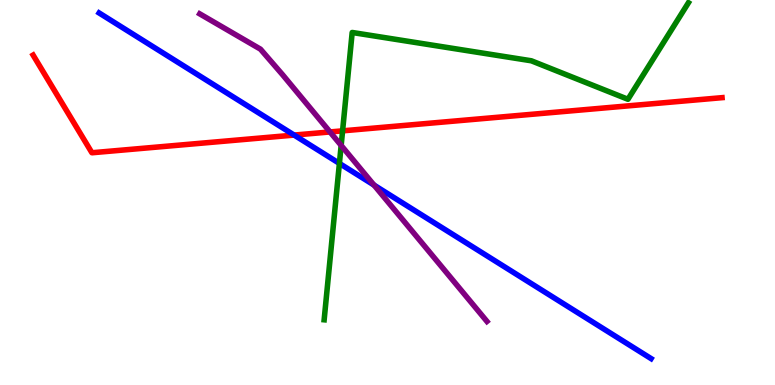[{'lines': ['blue', 'red'], 'intersections': [{'x': 3.8, 'y': 6.49}]}, {'lines': ['green', 'red'], 'intersections': [{'x': 4.42, 'y': 6.6}]}, {'lines': ['purple', 'red'], 'intersections': [{'x': 4.26, 'y': 6.57}]}, {'lines': ['blue', 'green'], 'intersections': [{'x': 4.38, 'y': 5.76}]}, {'lines': ['blue', 'purple'], 'intersections': [{'x': 4.83, 'y': 5.19}]}, {'lines': ['green', 'purple'], 'intersections': [{'x': 4.4, 'y': 6.22}]}]